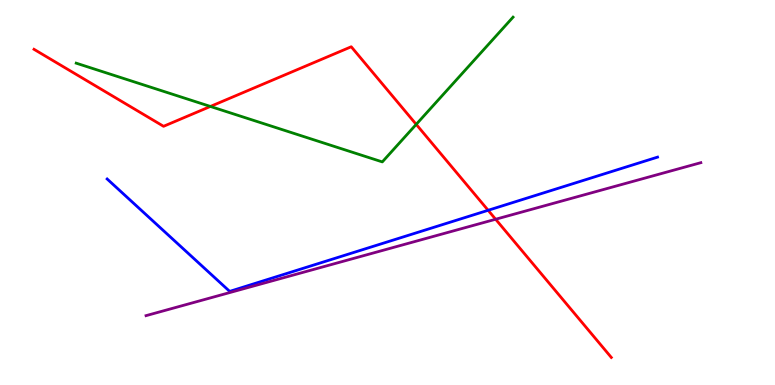[{'lines': ['blue', 'red'], 'intersections': [{'x': 6.3, 'y': 4.54}]}, {'lines': ['green', 'red'], 'intersections': [{'x': 2.71, 'y': 7.24}, {'x': 5.37, 'y': 6.77}]}, {'lines': ['purple', 'red'], 'intersections': [{'x': 6.4, 'y': 4.31}]}, {'lines': ['blue', 'green'], 'intersections': []}, {'lines': ['blue', 'purple'], 'intersections': []}, {'lines': ['green', 'purple'], 'intersections': []}]